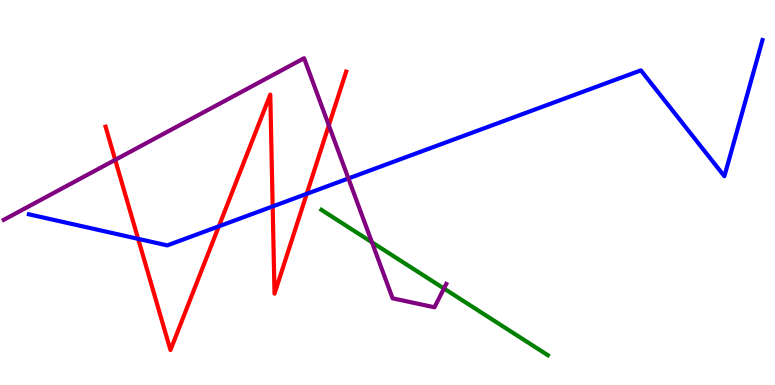[{'lines': ['blue', 'red'], 'intersections': [{'x': 1.78, 'y': 3.8}, {'x': 2.82, 'y': 4.12}, {'x': 3.52, 'y': 4.64}, {'x': 3.96, 'y': 4.97}]}, {'lines': ['green', 'red'], 'intersections': []}, {'lines': ['purple', 'red'], 'intersections': [{'x': 1.49, 'y': 5.85}, {'x': 4.24, 'y': 6.74}]}, {'lines': ['blue', 'green'], 'intersections': []}, {'lines': ['blue', 'purple'], 'intersections': [{'x': 4.5, 'y': 5.37}]}, {'lines': ['green', 'purple'], 'intersections': [{'x': 4.8, 'y': 3.71}, {'x': 5.73, 'y': 2.51}]}]